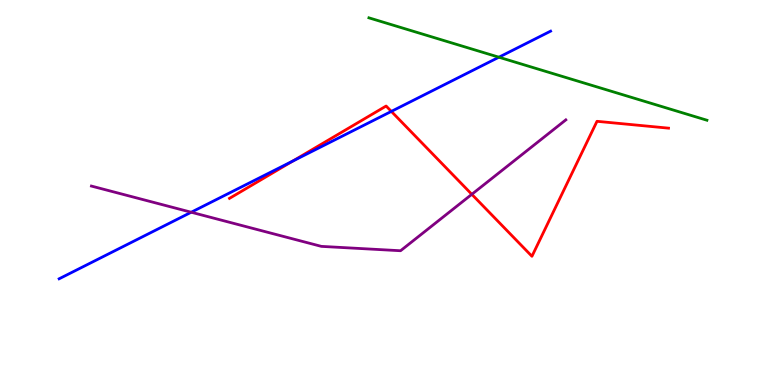[{'lines': ['blue', 'red'], 'intersections': [{'x': 3.78, 'y': 5.81}, {'x': 5.05, 'y': 7.11}]}, {'lines': ['green', 'red'], 'intersections': []}, {'lines': ['purple', 'red'], 'intersections': [{'x': 6.09, 'y': 4.95}]}, {'lines': ['blue', 'green'], 'intersections': [{'x': 6.44, 'y': 8.51}]}, {'lines': ['blue', 'purple'], 'intersections': [{'x': 2.47, 'y': 4.49}]}, {'lines': ['green', 'purple'], 'intersections': []}]